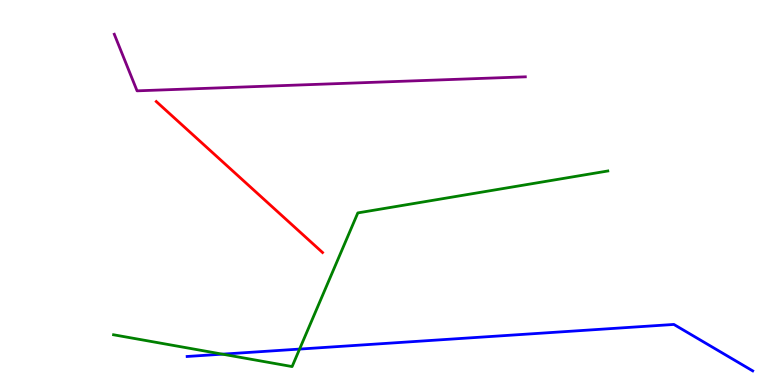[{'lines': ['blue', 'red'], 'intersections': []}, {'lines': ['green', 'red'], 'intersections': []}, {'lines': ['purple', 'red'], 'intersections': []}, {'lines': ['blue', 'green'], 'intersections': [{'x': 2.87, 'y': 0.801}, {'x': 3.87, 'y': 0.933}]}, {'lines': ['blue', 'purple'], 'intersections': []}, {'lines': ['green', 'purple'], 'intersections': []}]